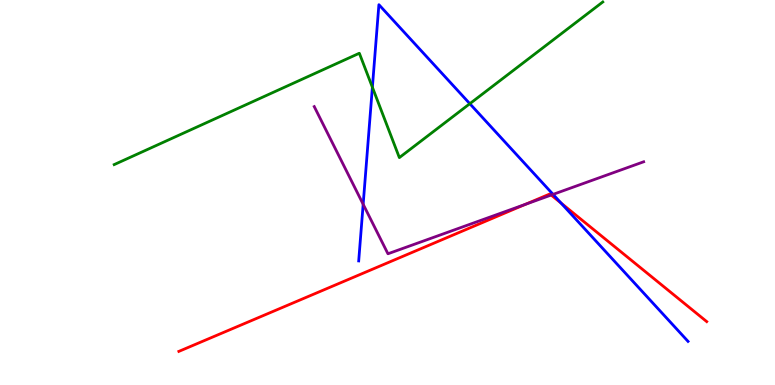[{'lines': ['blue', 'red'], 'intersections': [{'x': 7.24, 'y': 4.73}]}, {'lines': ['green', 'red'], 'intersections': []}, {'lines': ['purple', 'red'], 'intersections': [{'x': 6.78, 'y': 4.69}, {'x': 7.11, 'y': 4.93}]}, {'lines': ['blue', 'green'], 'intersections': [{'x': 4.8, 'y': 7.73}, {'x': 6.06, 'y': 7.31}]}, {'lines': ['blue', 'purple'], 'intersections': [{'x': 4.69, 'y': 4.69}, {'x': 7.14, 'y': 4.95}]}, {'lines': ['green', 'purple'], 'intersections': []}]